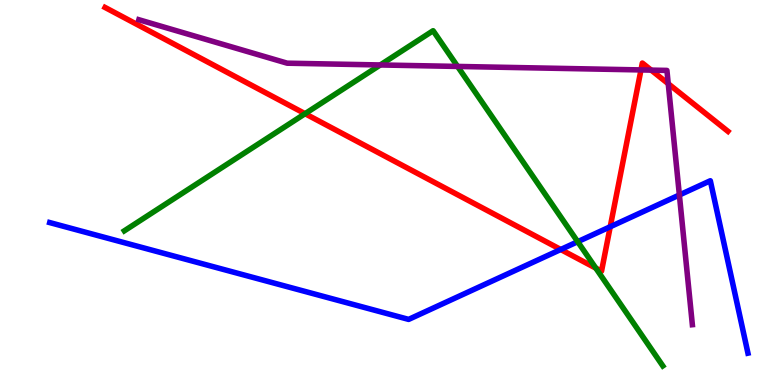[{'lines': ['blue', 'red'], 'intersections': [{'x': 7.24, 'y': 3.52}, {'x': 7.87, 'y': 4.11}]}, {'lines': ['green', 'red'], 'intersections': [{'x': 3.94, 'y': 7.05}, {'x': 7.69, 'y': 3.04}]}, {'lines': ['purple', 'red'], 'intersections': [{'x': 8.27, 'y': 8.18}, {'x': 8.4, 'y': 8.18}, {'x': 8.62, 'y': 7.83}]}, {'lines': ['blue', 'green'], 'intersections': [{'x': 7.45, 'y': 3.72}]}, {'lines': ['blue', 'purple'], 'intersections': [{'x': 8.77, 'y': 4.94}]}, {'lines': ['green', 'purple'], 'intersections': [{'x': 4.91, 'y': 8.31}, {'x': 5.9, 'y': 8.27}]}]